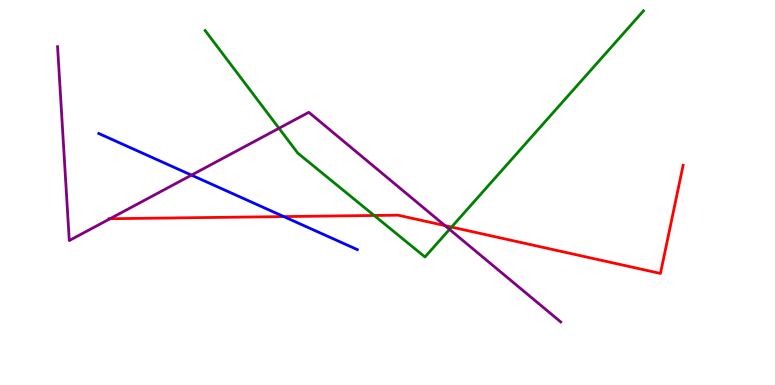[{'lines': ['blue', 'red'], 'intersections': [{'x': 3.66, 'y': 4.37}]}, {'lines': ['green', 'red'], 'intersections': [{'x': 4.83, 'y': 4.4}, {'x': 5.83, 'y': 4.1}]}, {'lines': ['purple', 'red'], 'intersections': [{'x': 1.42, 'y': 4.32}, {'x': 5.74, 'y': 4.14}]}, {'lines': ['blue', 'green'], 'intersections': []}, {'lines': ['blue', 'purple'], 'intersections': [{'x': 2.47, 'y': 5.45}]}, {'lines': ['green', 'purple'], 'intersections': [{'x': 3.6, 'y': 6.67}, {'x': 5.8, 'y': 4.04}]}]